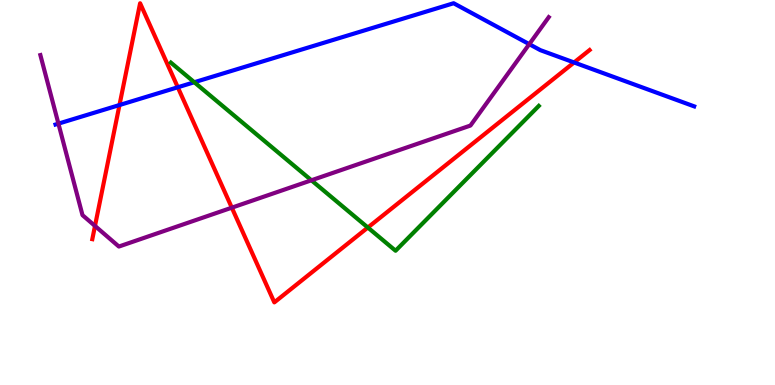[{'lines': ['blue', 'red'], 'intersections': [{'x': 1.54, 'y': 7.27}, {'x': 2.29, 'y': 7.73}, {'x': 7.41, 'y': 8.38}]}, {'lines': ['green', 'red'], 'intersections': [{'x': 4.75, 'y': 4.09}]}, {'lines': ['purple', 'red'], 'intersections': [{'x': 1.23, 'y': 4.13}, {'x': 2.99, 'y': 4.61}]}, {'lines': ['blue', 'green'], 'intersections': [{'x': 2.51, 'y': 7.86}]}, {'lines': ['blue', 'purple'], 'intersections': [{'x': 0.754, 'y': 6.79}, {'x': 6.83, 'y': 8.85}]}, {'lines': ['green', 'purple'], 'intersections': [{'x': 4.02, 'y': 5.32}]}]